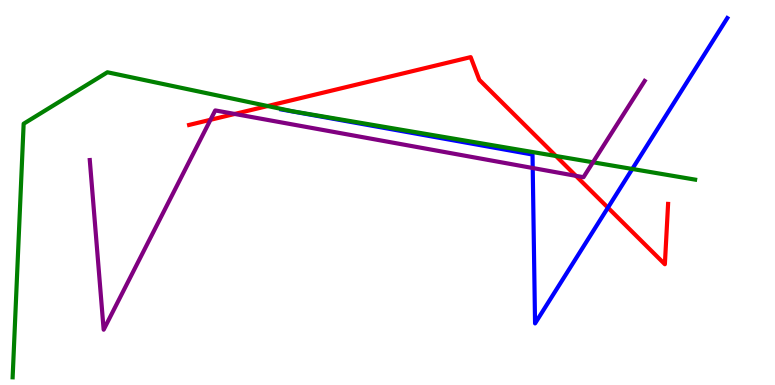[{'lines': ['blue', 'red'], 'intersections': [{'x': 7.84, 'y': 4.61}]}, {'lines': ['green', 'red'], 'intersections': [{'x': 3.45, 'y': 7.25}, {'x': 7.17, 'y': 5.95}]}, {'lines': ['purple', 'red'], 'intersections': [{'x': 2.72, 'y': 6.89}, {'x': 3.03, 'y': 7.04}, {'x': 7.43, 'y': 5.43}]}, {'lines': ['blue', 'green'], 'intersections': [{'x': 8.16, 'y': 5.61}]}, {'lines': ['blue', 'purple'], 'intersections': [{'x': 6.87, 'y': 5.64}]}, {'lines': ['green', 'purple'], 'intersections': [{'x': 7.65, 'y': 5.78}]}]